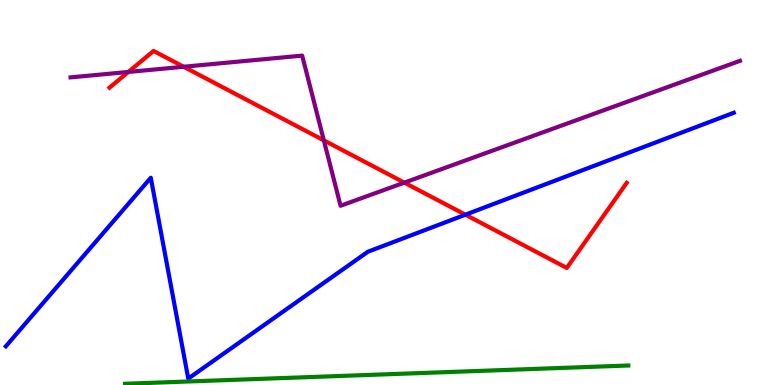[{'lines': ['blue', 'red'], 'intersections': [{'x': 6.01, 'y': 4.42}]}, {'lines': ['green', 'red'], 'intersections': []}, {'lines': ['purple', 'red'], 'intersections': [{'x': 1.66, 'y': 8.13}, {'x': 2.37, 'y': 8.27}, {'x': 4.18, 'y': 6.35}, {'x': 5.22, 'y': 5.26}]}, {'lines': ['blue', 'green'], 'intersections': []}, {'lines': ['blue', 'purple'], 'intersections': []}, {'lines': ['green', 'purple'], 'intersections': []}]